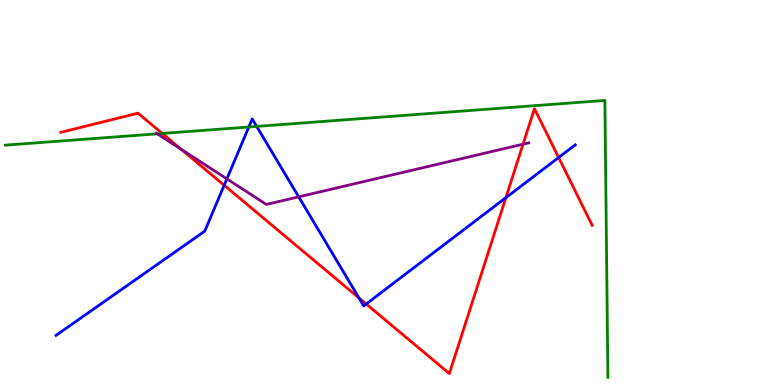[{'lines': ['blue', 'red'], 'intersections': [{'x': 2.89, 'y': 5.19}, {'x': 4.63, 'y': 2.26}, {'x': 4.73, 'y': 2.1}, {'x': 6.53, 'y': 4.87}, {'x': 7.21, 'y': 5.91}]}, {'lines': ['green', 'red'], 'intersections': [{'x': 2.09, 'y': 6.53}]}, {'lines': ['purple', 'red'], 'intersections': [{'x': 2.34, 'y': 6.12}, {'x': 6.75, 'y': 6.25}]}, {'lines': ['blue', 'green'], 'intersections': [{'x': 3.21, 'y': 6.7}, {'x': 3.31, 'y': 6.72}]}, {'lines': ['blue', 'purple'], 'intersections': [{'x': 2.93, 'y': 5.35}, {'x': 3.85, 'y': 4.89}]}, {'lines': ['green', 'purple'], 'intersections': [{'x': 2.03, 'y': 6.52}]}]